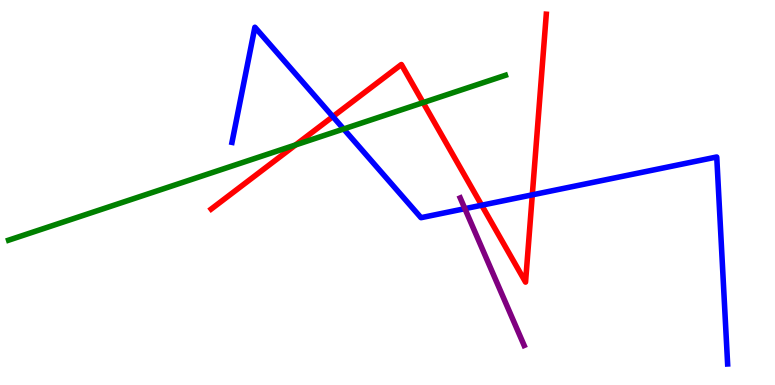[{'lines': ['blue', 'red'], 'intersections': [{'x': 4.29, 'y': 6.97}, {'x': 6.22, 'y': 4.67}, {'x': 6.87, 'y': 4.94}]}, {'lines': ['green', 'red'], 'intersections': [{'x': 3.81, 'y': 6.24}, {'x': 5.46, 'y': 7.34}]}, {'lines': ['purple', 'red'], 'intersections': []}, {'lines': ['blue', 'green'], 'intersections': [{'x': 4.43, 'y': 6.65}]}, {'lines': ['blue', 'purple'], 'intersections': [{'x': 6.0, 'y': 4.58}]}, {'lines': ['green', 'purple'], 'intersections': []}]